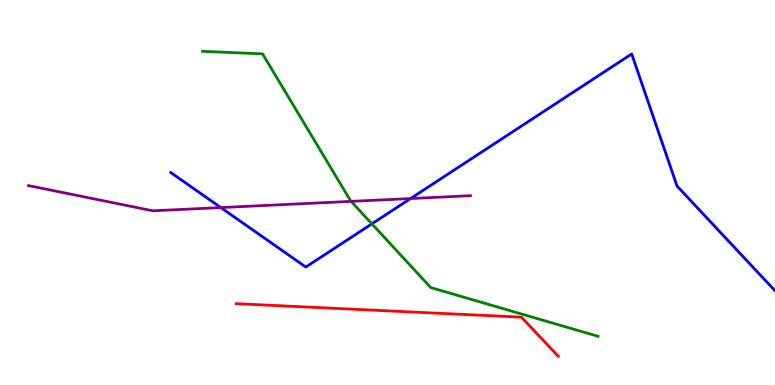[{'lines': ['blue', 'red'], 'intersections': []}, {'lines': ['green', 'red'], 'intersections': []}, {'lines': ['purple', 'red'], 'intersections': []}, {'lines': ['blue', 'green'], 'intersections': [{'x': 4.8, 'y': 4.19}]}, {'lines': ['blue', 'purple'], 'intersections': [{'x': 2.85, 'y': 4.61}, {'x': 5.3, 'y': 4.84}]}, {'lines': ['green', 'purple'], 'intersections': [{'x': 4.53, 'y': 4.77}]}]